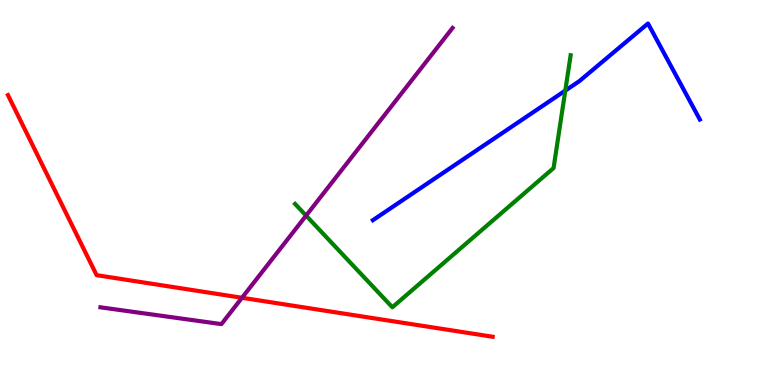[{'lines': ['blue', 'red'], 'intersections': []}, {'lines': ['green', 'red'], 'intersections': []}, {'lines': ['purple', 'red'], 'intersections': [{'x': 3.12, 'y': 2.27}]}, {'lines': ['blue', 'green'], 'intersections': [{'x': 7.29, 'y': 7.65}]}, {'lines': ['blue', 'purple'], 'intersections': []}, {'lines': ['green', 'purple'], 'intersections': [{'x': 3.95, 'y': 4.4}]}]